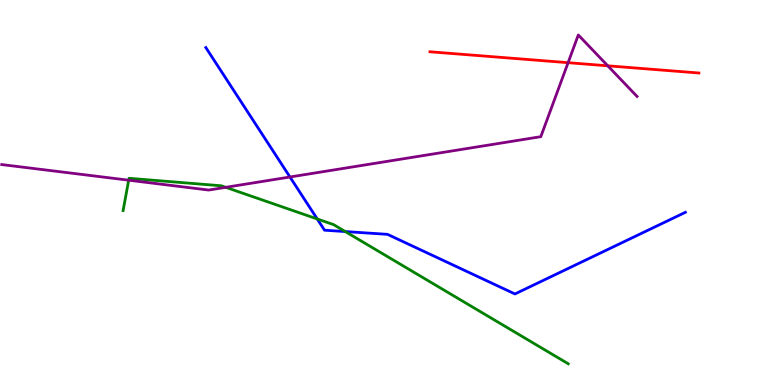[{'lines': ['blue', 'red'], 'intersections': []}, {'lines': ['green', 'red'], 'intersections': []}, {'lines': ['purple', 'red'], 'intersections': [{'x': 7.33, 'y': 8.37}, {'x': 7.84, 'y': 8.29}]}, {'lines': ['blue', 'green'], 'intersections': [{'x': 4.09, 'y': 4.31}, {'x': 4.46, 'y': 3.99}]}, {'lines': ['blue', 'purple'], 'intersections': [{'x': 3.74, 'y': 5.4}]}, {'lines': ['green', 'purple'], 'intersections': [{'x': 1.66, 'y': 5.32}, {'x': 2.91, 'y': 5.13}]}]